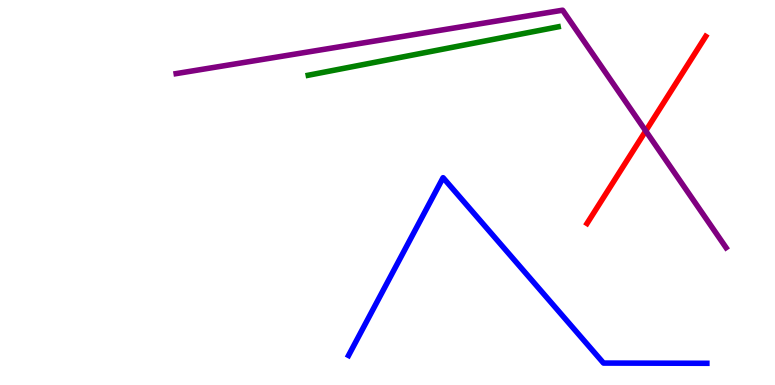[{'lines': ['blue', 'red'], 'intersections': []}, {'lines': ['green', 'red'], 'intersections': []}, {'lines': ['purple', 'red'], 'intersections': [{'x': 8.33, 'y': 6.6}]}, {'lines': ['blue', 'green'], 'intersections': []}, {'lines': ['blue', 'purple'], 'intersections': []}, {'lines': ['green', 'purple'], 'intersections': []}]